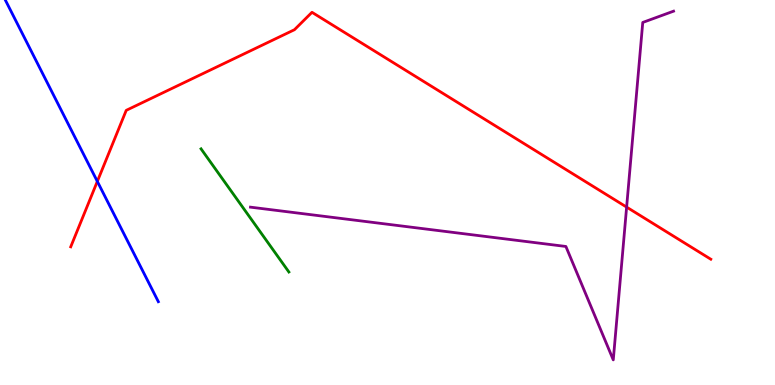[{'lines': ['blue', 'red'], 'intersections': [{'x': 1.26, 'y': 5.29}]}, {'lines': ['green', 'red'], 'intersections': []}, {'lines': ['purple', 'red'], 'intersections': [{'x': 8.09, 'y': 4.62}]}, {'lines': ['blue', 'green'], 'intersections': []}, {'lines': ['blue', 'purple'], 'intersections': []}, {'lines': ['green', 'purple'], 'intersections': []}]